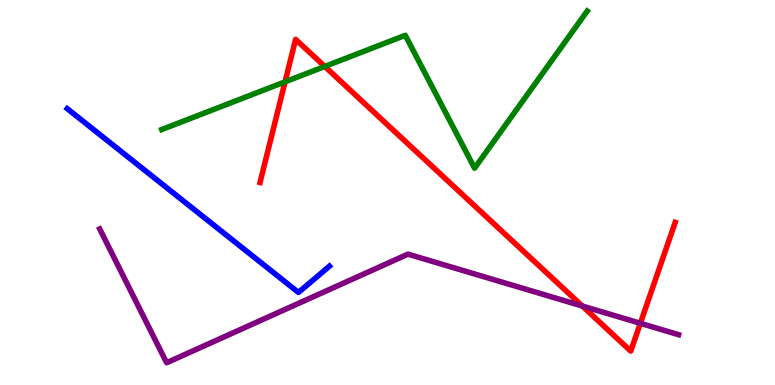[{'lines': ['blue', 'red'], 'intersections': []}, {'lines': ['green', 'red'], 'intersections': [{'x': 3.68, 'y': 7.87}, {'x': 4.19, 'y': 8.27}]}, {'lines': ['purple', 'red'], 'intersections': [{'x': 7.51, 'y': 2.05}, {'x': 8.26, 'y': 1.6}]}, {'lines': ['blue', 'green'], 'intersections': []}, {'lines': ['blue', 'purple'], 'intersections': []}, {'lines': ['green', 'purple'], 'intersections': []}]